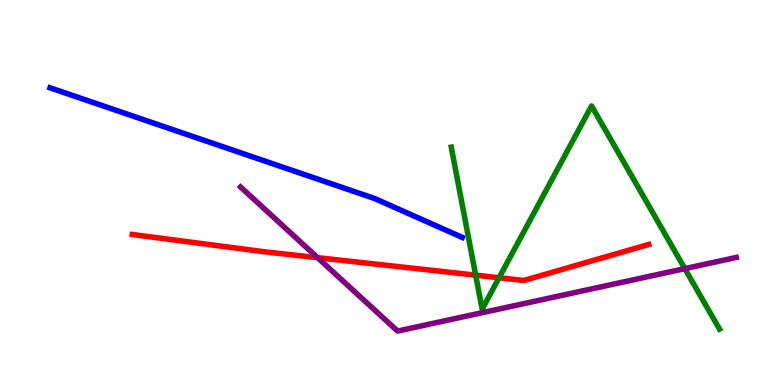[{'lines': ['blue', 'red'], 'intersections': []}, {'lines': ['green', 'red'], 'intersections': [{'x': 6.14, 'y': 2.85}, {'x': 6.44, 'y': 2.79}]}, {'lines': ['purple', 'red'], 'intersections': [{'x': 4.1, 'y': 3.31}]}, {'lines': ['blue', 'green'], 'intersections': []}, {'lines': ['blue', 'purple'], 'intersections': []}, {'lines': ['green', 'purple'], 'intersections': [{'x': 8.84, 'y': 3.02}]}]